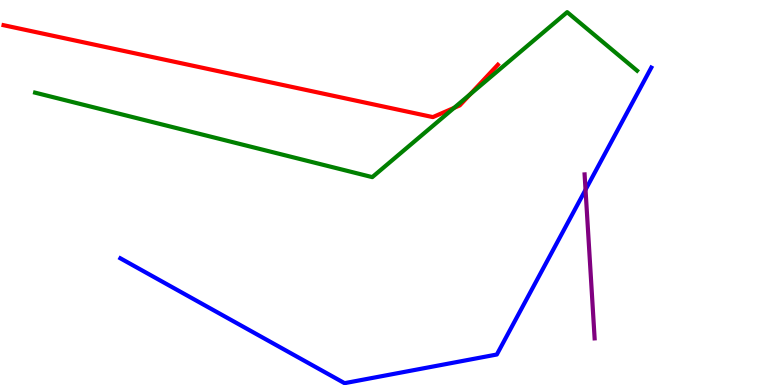[{'lines': ['blue', 'red'], 'intersections': []}, {'lines': ['green', 'red'], 'intersections': [{'x': 5.86, 'y': 7.2}, {'x': 6.07, 'y': 7.55}]}, {'lines': ['purple', 'red'], 'intersections': []}, {'lines': ['blue', 'green'], 'intersections': []}, {'lines': ['blue', 'purple'], 'intersections': [{'x': 7.56, 'y': 5.07}]}, {'lines': ['green', 'purple'], 'intersections': []}]